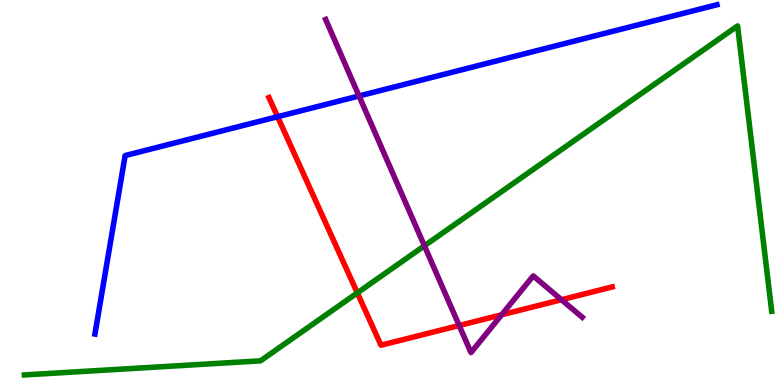[{'lines': ['blue', 'red'], 'intersections': [{'x': 3.58, 'y': 6.97}]}, {'lines': ['green', 'red'], 'intersections': [{'x': 4.61, 'y': 2.39}]}, {'lines': ['purple', 'red'], 'intersections': [{'x': 5.92, 'y': 1.55}, {'x': 6.47, 'y': 1.82}, {'x': 7.24, 'y': 2.21}]}, {'lines': ['blue', 'green'], 'intersections': []}, {'lines': ['blue', 'purple'], 'intersections': [{'x': 4.63, 'y': 7.51}]}, {'lines': ['green', 'purple'], 'intersections': [{'x': 5.48, 'y': 3.62}]}]